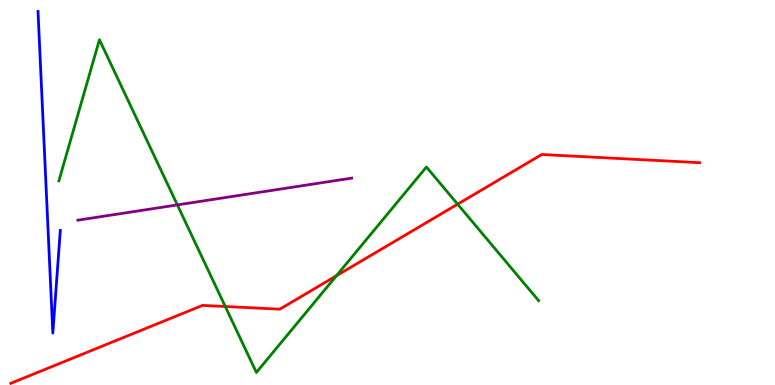[{'lines': ['blue', 'red'], 'intersections': []}, {'lines': ['green', 'red'], 'intersections': [{'x': 2.91, 'y': 2.04}, {'x': 4.34, 'y': 2.84}, {'x': 5.9, 'y': 4.7}]}, {'lines': ['purple', 'red'], 'intersections': []}, {'lines': ['blue', 'green'], 'intersections': []}, {'lines': ['blue', 'purple'], 'intersections': []}, {'lines': ['green', 'purple'], 'intersections': [{'x': 2.29, 'y': 4.68}]}]